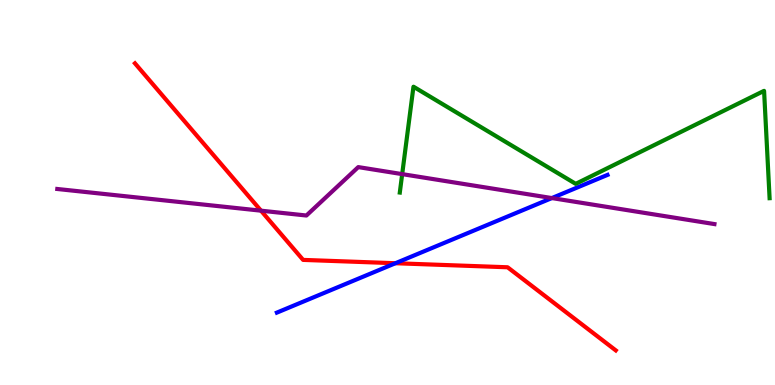[{'lines': ['blue', 'red'], 'intersections': [{'x': 5.1, 'y': 3.16}]}, {'lines': ['green', 'red'], 'intersections': []}, {'lines': ['purple', 'red'], 'intersections': [{'x': 3.37, 'y': 4.53}]}, {'lines': ['blue', 'green'], 'intersections': []}, {'lines': ['blue', 'purple'], 'intersections': [{'x': 7.12, 'y': 4.86}]}, {'lines': ['green', 'purple'], 'intersections': [{'x': 5.19, 'y': 5.48}]}]